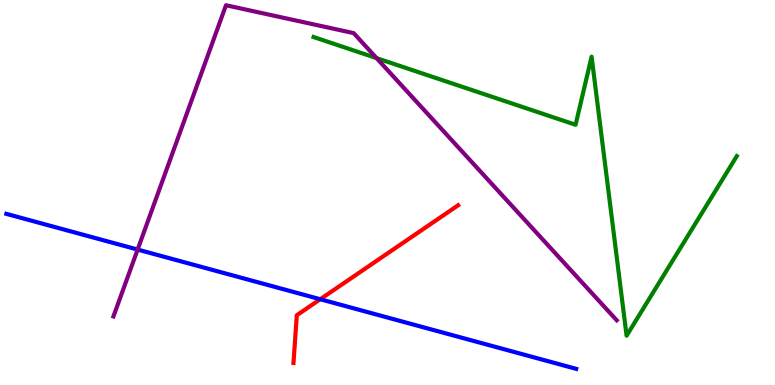[{'lines': ['blue', 'red'], 'intersections': [{'x': 4.13, 'y': 2.23}]}, {'lines': ['green', 'red'], 'intersections': []}, {'lines': ['purple', 'red'], 'intersections': []}, {'lines': ['blue', 'green'], 'intersections': []}, {'lines': ['blue', 'purple'], 'intersections': [{'x': 1.78, 'y': 3.52}]}, {'lines': ['green', 'purple'], 'intersections': [{'x': 4.86, 'y': 8.49}]}]